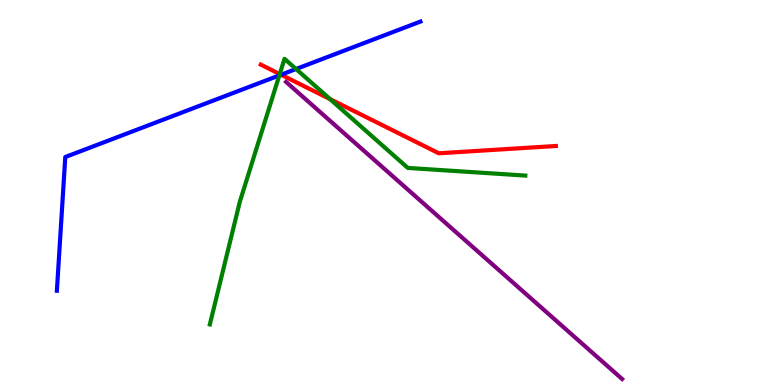[{'lines': ['blue', 'red'], 'intersections': [{'x': 3.63, 'y': 8.06}]}, {'lines': ['green', 'red'], 'intersections': [{'x': 3.61, 'y': 8.08}, {'x': 4.26, 'y': 7.43}]}, {'lines': ['purple', 'red'], 'intersections': []}, {'lines': ['blue', 'green'], 'intersections': [{'x': 3.6, 'y': 8.04}, {'x': 3.82, 'y': 8.21}]}, {'lines': ['blue', 'purple'], 'intersections': []}, {'lines': ['green', 'purple'], 'intersections': []}]